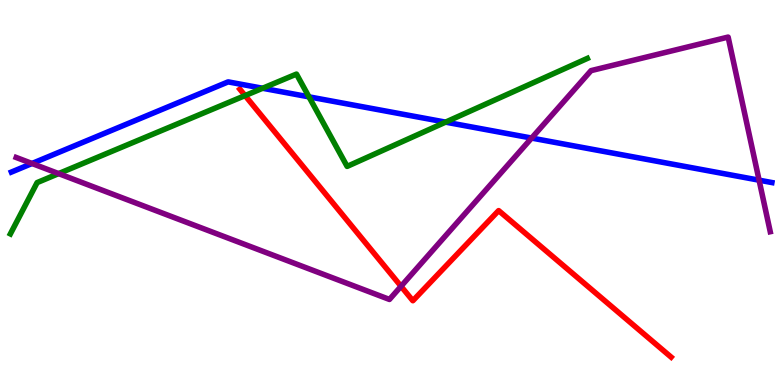[{'lines': ['blue', 'red'], 'intersections': []}, {'lines': ['green', 'red'], 'intersections': [{'x': 3.16, 'y': 7.52}]}, {'lines': ['purple', 'red'], 'intersections': [{'x': 5.17, 'y': 2.56}]}, {'lines': ['blue', 'green'], 'intersections': [{'x': 3.39, 'y': 7.71}, {'x': 3.99, 'y': 7.48}, {'x': 5.75, 'y': 6.83}]}, {'lines': ['blue', 'purple'], 'intersections': [{'x': 0.413, 'y': 5.75}, {'x': 6.86, 'y': 6.41}, {'x': 9.79, 'y': 5.32}]}, {'lines': ['green', 'purple'], 'intersections': [{'x': 0.756, 'y': 5.49}]}]